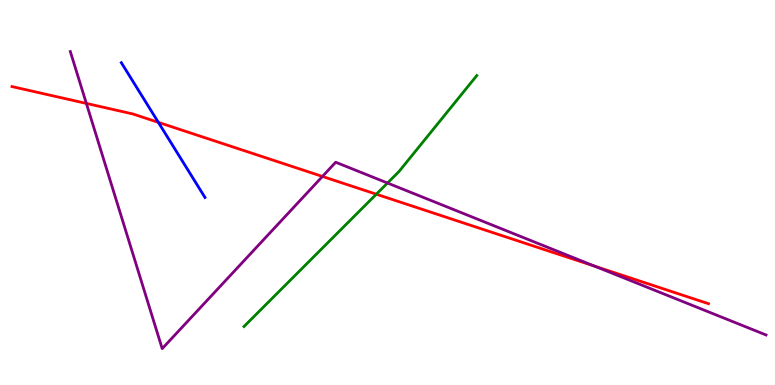[{'lines': ['blue', 'red'], 'intersections': [{'x': 2.04, 'y': 6.82}]}, {'lines': ['green', 'red'], 'intersections': [{'x': 4.86, 'y': 4.96}]}, {'lines': ['purple', 'red'], 'intersections': [{'x': 1.11, 'y': 7.31}, {'x': 4.16, 'y': 5.42}, {'x': 7.67, 'y': 3.09}]}, {'lines': ['blue', 'green'], 'intersections': []}, {'lines': ['blue', 'purple'], 'intersections': []}, {'lines': ['green', 'purple'], 'intersections': [{'x': 5.0, 'y': 5.25}]}]